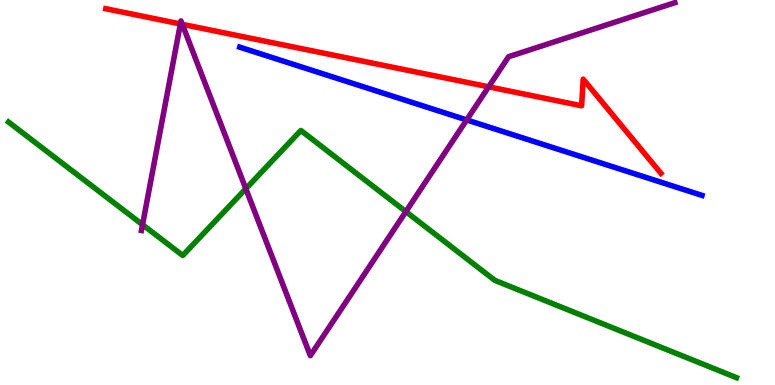[{'lines': ['blue', 'red'], 'intersections': []}, {'lines': ['green', 'red'], 'intersections': []}, {'lines': ['purple', 'red'], 'intersections': [{'x': 2.33, 'y': 9.38}, {'x': 2.35, 'y': 9.37}, {'x': 6.31, 'y': 7.75}]}, {'lines': ['blue', 'green'], 'intersections': []}, {'lines': ['blue', 'purple'], 'intersections': [{'x': 6.02, 'y': 6.89}]}, {'lines': ['green', 'purple'], 'intersections': [{'x': 1.84, 'y': 4.16}, {'x': 3.17, 'y': 5.1}, {'x': 5.24, 'y': 4.5}]}]